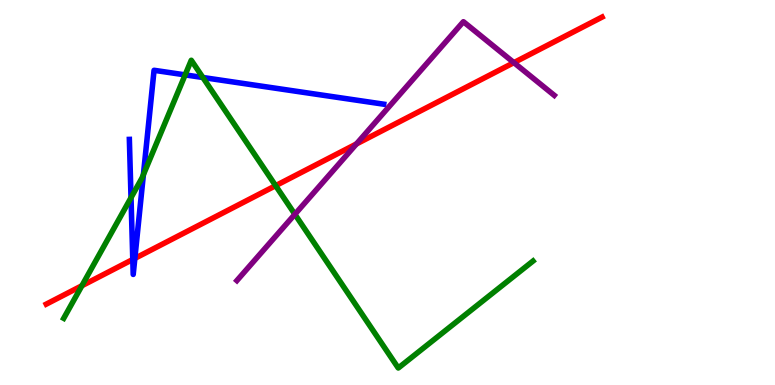[{'lines': ['blue', 'red'], 'intersections': [{'x': 1.71, 'y': 3.26}, {'x': 1.74, 'y': 3.29}]}, {'lines': ['green', 'red'], 'intersections': [{'x': 1.06, 'y': 2.58}, {'x': 3.56, 'y': 5.18}]}, {'lines': ['purple', 'red'], 'intersections': [{'x': 4.6, 'y': 6.26}, {'x': 6.63, 'y': 8.37}]}, {'lines': ['blue', 'green'], 'intersections': [{'x': 1.69, 'y': 4.87}, {'x': 1.85, 'y': 5.46}, {'x': 2.39, 'y': 8.06}, {'x': 2.62, 'y': 7.99}]}, {'lines': ['blue', 'purple'], 'intersections': []}, {'lines': ['green', 'purple'], 'intersections': [{'x': 3.8, 'y': 4.43}]}]